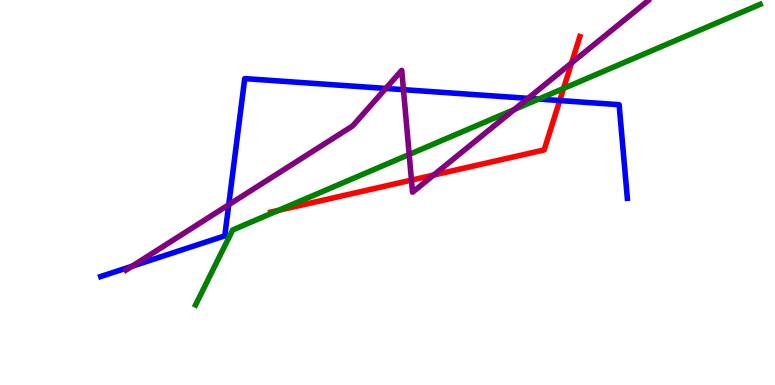[{'lines': ['blue', 'red'], 'intersections': [{'x': 7.22, 'y': 7.39}]}, {'lines': ['green', 'red'], 'intersections': [{'x': 3.6, 'y': 4.54}, {'x': 7.27, 'y': 7.7}]}, {'lines': ['purple', 'red'], 'intersections': [{'x': 5.31, 'y': 5.32}, {'x': 5.6, 'y': 5.45}, {'x': 7.38, 'y': 8.37}]}, {'lines': ['blue', 'green'], 'intersections': [{'x': 6.95, 'y': 7.43}]}, {'lines': ['blue', 'purple'], 'intersections': [{'x': 1.7, 'y': 3.08}, {'x': 2.95, 'y': 4.68}, {'x': 4.98, 'y': 7.7}, {'x': 5.21, 'y': 7.67}, {'x': 6.81, 'y': 7.45}]}, {'lines': ['green', 'purple'], 'intersections': [{'x': 5.28, 'y': 5.99}, {'x': 6.64, 'y': 7.15}]}]